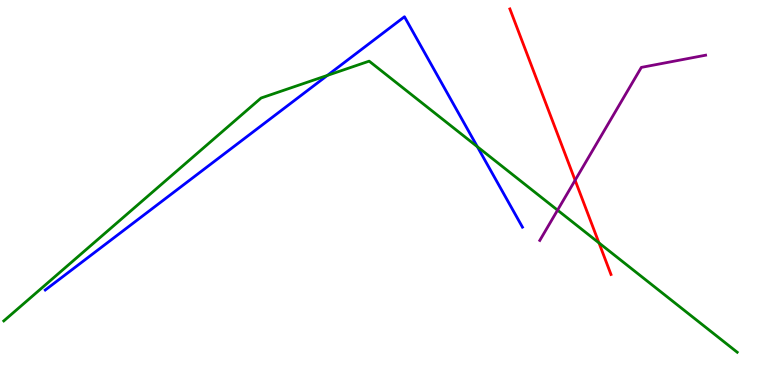[{'lines': ['blue', 'red'], 'intersections': []}, {'lines': ['green', 'red'], 'intersections': [{'x': 7.73, 'y': 3.69}]}, {'lines': ['purple', 'red'], 'intersections': [{'x': 7.42, 'y': 5.32}]}, {'lines': ['blue', 'green'], 'intersections': [{'x': 4.22, 'y': 8.04}, {'x': 6.16, 'y': 6.19}]}, {'lines': ['blue', 'purple'], 'intersections': []}, {'lines': ['green', 'purple'], 'intersections': [{'x': 7.19, 'y': 4.54}]}]